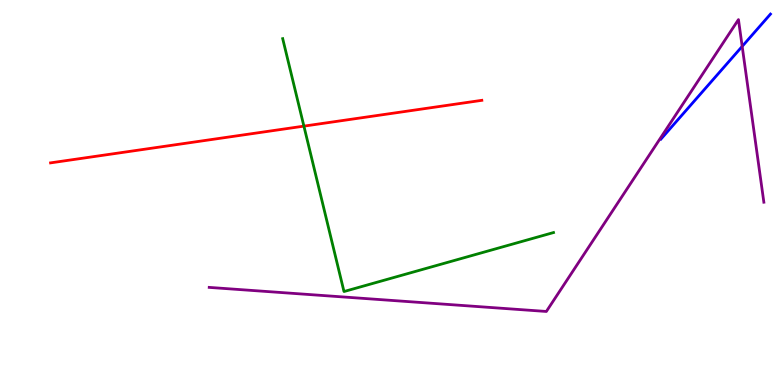[{'lines': ['blue', 'red'], 'intersections': []}, {'lines': ['green', 'red'], 'intersections': [{'x': 3.92, 'y': 6.72}]}, {'lines': ['purple', 'red'], 'intersections': []}, {'lines': ['blue', 'green'], 'intersections': []}, {'lines': ['blue', 'purple'], 'intersections': [{'x': 9.58, 'y': 8.8}]}, {'lines': ['green', 'purple'], 'intersections': []}]